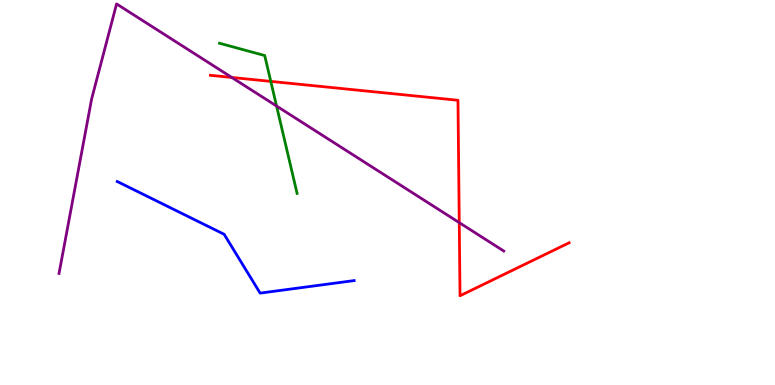[{'lines': ['blue', 'red'], 'intersections': []}, {'lines': ['green', 'red'], 'intersections': [{'x': 3.49, 'y': 7.89}]}, {'lines': ['purple', 'red'], 'intersections': [{'x': 2.99, 'y': 7.99}, {'x': 5.93, 'y': 4.22}]}, {'lines': ['blue', 'green'], 'intersections': []}, {'lines': ['blue', 'purple'], 'intersections': []}, {'lines': ['green', 'purple'], 'intersections': [{'x': 3.57, 'y': 7.25}]}]